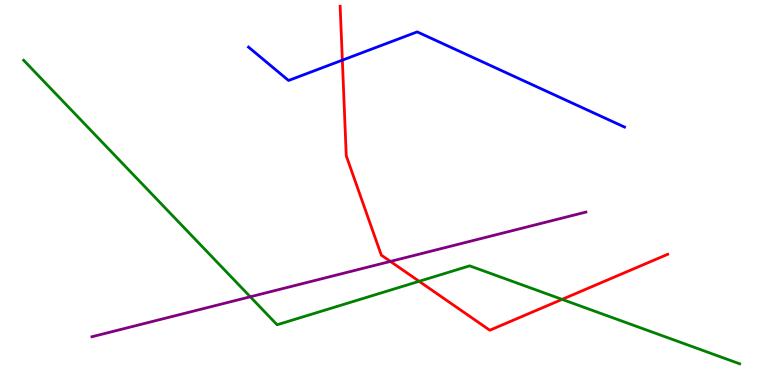[{'lines': ['blue', 'red'], 'intersections': [{'x': 4.42, 'y': 8.44}]}, {'lines': ['green', 'red'], 'intersections': [{'x': 5.41, 'y': 2.69}, {'x': 7.25, 'y': 2.22}]}, {'lines': ['purple', 'red'], 'intersections': [{'x': 5.04, 'y': 3.21}]}, {'lines': ['blue', 'green'], 'intersections': []}, {'lines': ['blue', 'purple'], 'intersections': []}, {'lines': ['green', 'purple'], 'intersections': [{'x': 3.23, 'y': 2.29}]}]